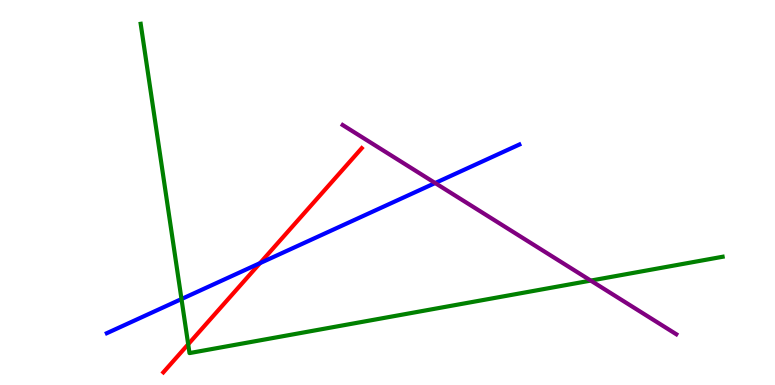[{'lines': ['blue', 'red'], 'intersections': [{'x': 3.35, 'y': 3.17}]}, {'lines': ['green', 'red'], 'intersections': [{'x': 2.43, 'y': 1.06}]}, {'lines': ['purple', 'red'], 'intersections': []}, {'lines': ['blue', 'green'], 'intersections': [{'x': 2.34, 'y': 2.23}]}, {'lines': ['blue', 'purple'], 'intersections': [{'x': 5.62, 'y': 5.25}]}, {'lines': ['green', 'purple'], 'intersections': [{'x': 7.62, 'y': 2.71}]}]